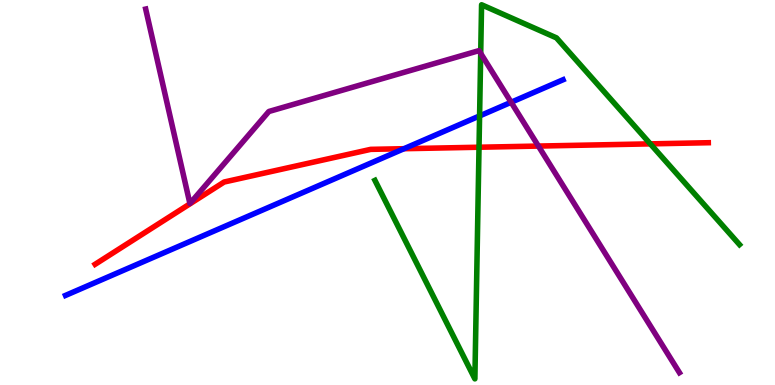[{'lines': ['blue', 'red'], 'intersections': [{'x': 5.21, 'y': 6.14}]}, {'lines': ['green', 'red'], 'intersections': [{'x': 6.18, 'y': 6.18}, {'x': 8.39, 'y': 6.26}]}, {'lines': ['purple', 'red'], 'intersections': [{'x': 6.95, 'y': 6.21}]}, {'lines': ['blue', 'green'], 'intersections': [{'x': 6.19, 'y': 6.99}]}, {'lines': ['blue', 'purple'], 'intersections': [{'x': 6.6, 'y': 7.34}]}, {'lines': ['green', 'purple'], 'intersections': [{'x': 6.2, 'y': 8.61}]}]